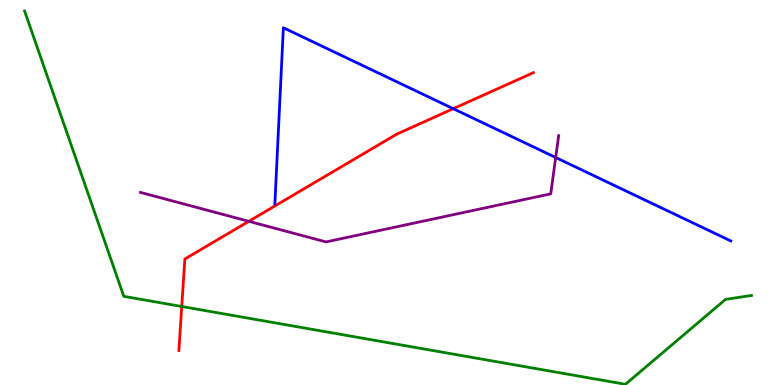[{'lines': ['blue', 'red'], 'intersections': [{'x': 5.85, 'y': 7.18}]}, {'lines': ['green', 'red'], 'intersections': [{'x': 2.35, 'y': 2.04}]}, {'lines': ['purple', 'red'], 'intersections': [{'x': 3.21, 'y': 4.25}]}, {'lines': ['blue', 'green'], 'intersections': []}, {'lines': ['blue', 'purple'], 'intersections': [{'x': 7.17, 'y': 5.91}]}, {'lines': ['green', 'purple'], 'intersections': []}]